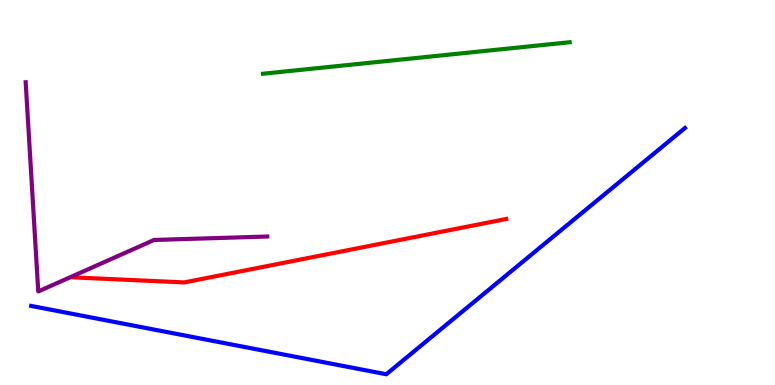[{'lines': ['blue', 'red'], 'intersections': []}, {'lines': ['green', 'red'], 'intersections': []}, {'lines': ['purple', 'red'], 'intersections': []}, {'lines': ['blue', 'green'], 'intersections': []}, {'lines': ['blue', 'purple'], 'intersections': []}, {'lines': ['green', 'purple'], 'intersections': []}]